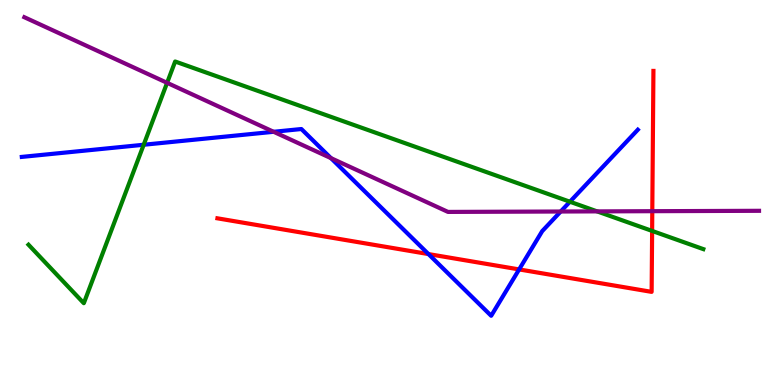[{'lines': ['blue', 'red'], 'intersections': [{'x': 5.53, 'y': 3.4}, {'x': 6.7, 'y': 3.0}]}, {'lines': ['green', 'red'], 'intersections': [{'x': 8.41, 'y': 4.0}]}, {'lines': ['purple', 'red'], 'intersections': [{'x': 8.42, 'y': 4.51}]}, {'lines': ['blue', 'green'], 'intersections': [{'x': 1.85, 'y': 6.24}, {'x': 7.35, 'y': 4.76}]}, {'lines': ['blue', 'purple'], 'intersections': [{'x': 3.53, 'y': 6.58}, {'x': 4.27, 'y': 5.89}, {'x': 7.23, 'y': 4.51}]}, {'lines': ['green', 'purple'], 'intersections': [{'x': 2.16, 'y': 7.85}, {'x': 7.7, 'y': 4.51}]}]